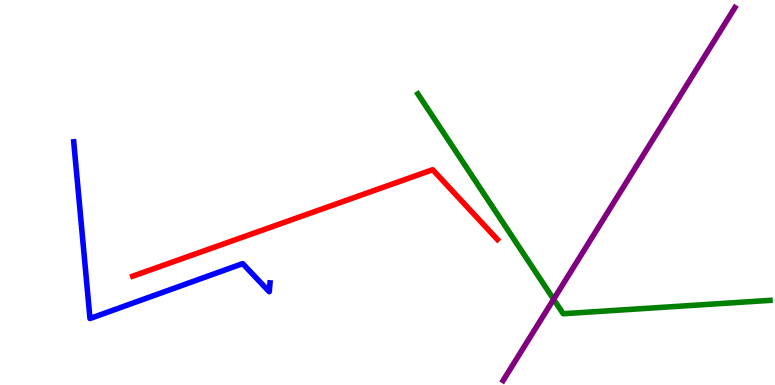[{'lines': ['blue', 'red'], 'intersections': []}, {'lines': ['green', 'red'], 'intersections': []}, {'lines': ['purple', 'red'], 'intersections': []}, {'lines': ['blue', 'green'], 'intersections': []}, {'lines': ['blue', 'purple'], 'intersections': []}, {'lines': ['green', 'purple'], 'intersections': [{'x': 7.14, 'y': 2.23}]}]